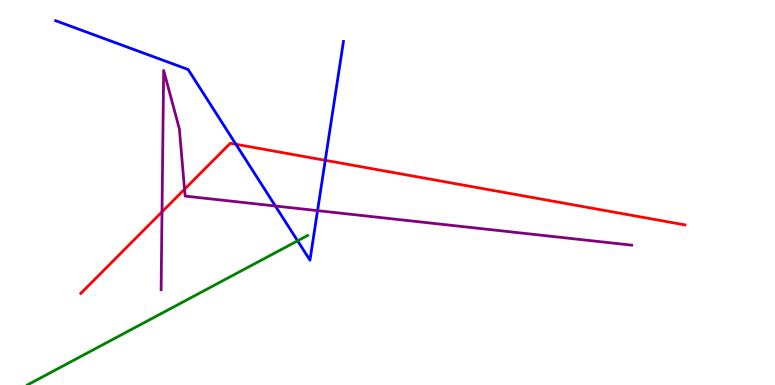[{'lines': ['blue', 'red'], 'intersections': [{'x': 3.04, 'y': 6.25}, {'x': 4.2, 'y': 5.84}]}, {'lines': ['green', 'red'], 'intersections': []}, {'lines': ['purple', 'red'], 'intersections': [{'x': 2.09, 'y': 4.5}, {'x': 2.38, 'y': 5.08}]}, {'lines': ['blue', 'green'], 'intersections': [{'x': 3.84, 'y': 3.74}]}, {'lines': ['blue', 'purple'], 'intersections': [{'x': 3.55, 'y': 4.65}, {'x': 4.1, 'y': 4.53}]}, {'lines': ['green', 'purple'], 'intersections': []}]